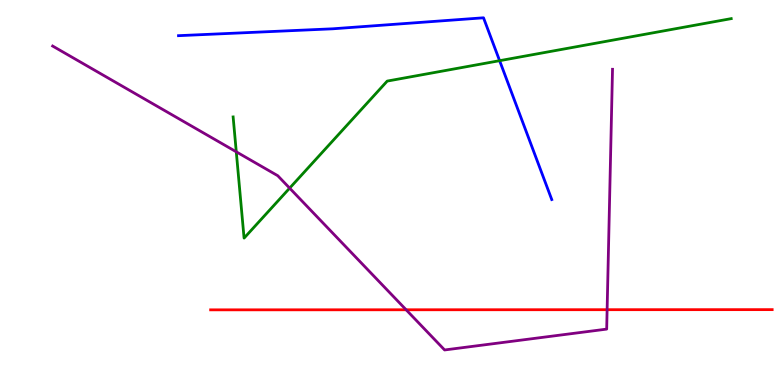[{'lines': ['blue', 'red'], 'intersections': []}, {'lines': ['green', 'red'], 'intersections': []}, {'lines': ['purple', 'red'], 'intersections': [{'x': 5.24, 'y': 1.95}, {'x': 7.83, 'y': 1.96}]}, {'lines': ['blue', 'green'], 'intersections': [{'x': 6.45, 'y': 8.42}]}, {'lines': ['blue', 'purple'], 'intersections': []}, {'lines': ['green', 'purple'], 'intersections': [{'x': 3.05, 'y': 6.06}, {'x': 3.74, 'y': 5.11}]}]